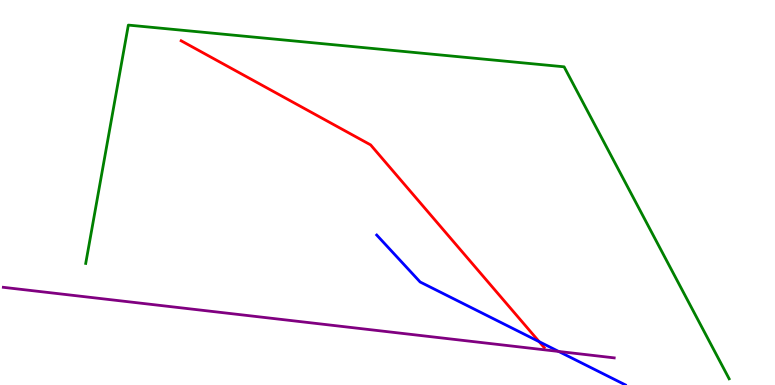[{'lines': ['blue', 'red'], 'intersections': [{'x': 6.96, 'y': 1.13}]}, {'lines': ['green', 'red'], 'intersections': []}, {'lines': ['purple', 'red'], 'intersections': []}, {'lines': ['blue', 'green'], 'intersections': []}, {'lines': ['blue', 'purple'], 'intersections': [{'x': 7.21, 'y': 0.871}]}, {'lines': ['green', 'purple'], 'intersections': []}]